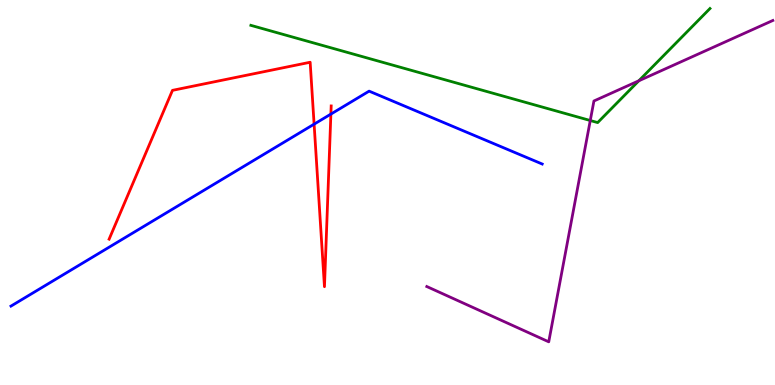[{'lines': ['blue', 'red'], 'intersections': [{'x': 4.05, 'y': 6.77}, {'x': 4.27, 'y': 7.04}]}, {'lines': ['green', 'red'], 'intersections': []}, {'lines': ['purple', 'red'], 'intersections': []}, {'lines': ['blue', 'green'], 'intersections': []}, {'lines': ['blue', 'purple'], 'intersections': []}, {'lines': ['green', 'purple'], 'intersections': [{'x': 7.62, 'y': 6.87}, {'x': 8.24, 'y': 7.9}]}]